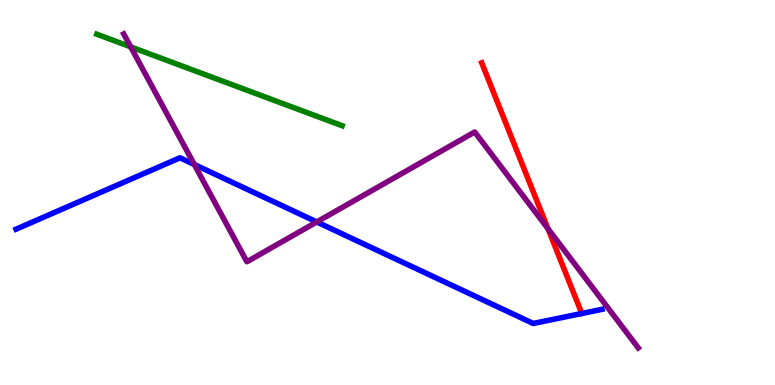[{'lines': ['blue', 'red'], 'intersections': []}, {'lines': ['green', 'red'], 'intersections': []}, {'lines': ['purple', 'red'], 'intersections': [{'x': 7.07, 'y': 4.06}]}, {'lines': ['blue', 'green'], 'intersections': []}, {'lines': ['blue', 'purple'], 'intersections': [{'x': 2.51, 'y': 5.73}, {'x': 4.09, 'y': 4.24}]}, {'lines': ['green', 'purple'], 'intersections': [{'x': 1.69, 'y': 8.78}]}]